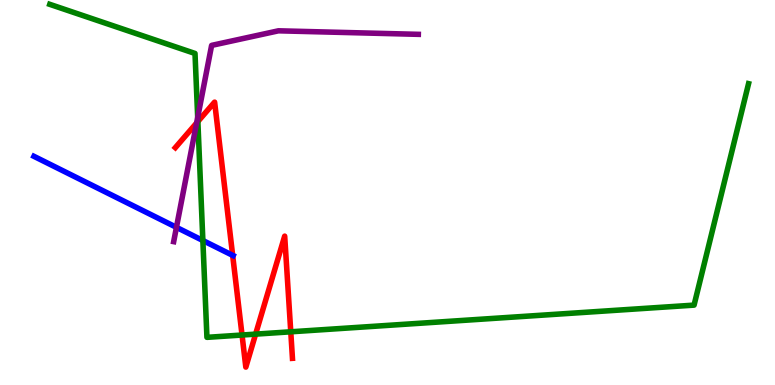[{'lines': ['blue', 'red'], 'intersections': [{'x': 3.0, 'y': 3.37}]}, {'lines': ['green', 'red'], 'intersections': [{'x': 2.55, 'y': 6.84}, {'x': 3.12, 'y': 1.3}, {'x': 3.3, 'y': 1.32}, {'x': 3.75, 'y': 1.38}]}, {'lines': ['purple', 'red'], 'intersections': [{'x': 2.54, 'y': 6.81}]}, {'lines': ['blue', 'green'], 'intersections': [{'x': 2.62, 'y': 3.75}]}, {'lines': ['blue', 'purple'], 'intersections': [{'x': 2.28, 'y': 4.1}]}, {'lines': ['green', 'purple'], 'intersections': [{'x': 2.55, 'y': 6.95}]}]